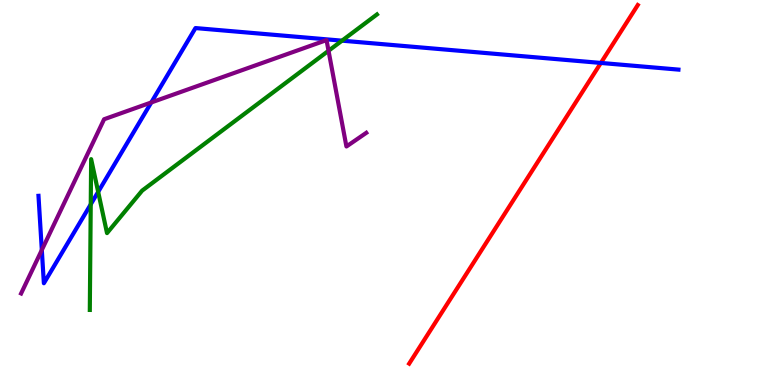[{'lines': ['blue', 'red'], 'intersections': [{'x': 7.75, 'y': 8.37}]}, {'lines': ['green', 'red'], 'intersections': []}, {'lines': ['purple', 'red'], 'intersections': []}, {'lines': ['blue', 'green'], 'intersections': [{'x': 1.17, 'y': 4.69}, {'x': 1.27, 'y': 5.02}, {'x': 4.41, 'y': 8.94}]}, {'lines': ['blue', 'purple'], 'intersections': [{'x': 0.54, 'y': 3.51}, {'x': 1.95, 'y': 7.34}]}, {'lines': ['green', 'purple'], 'intersections': [{'x': 4.24, 'y': 8.68}]}]